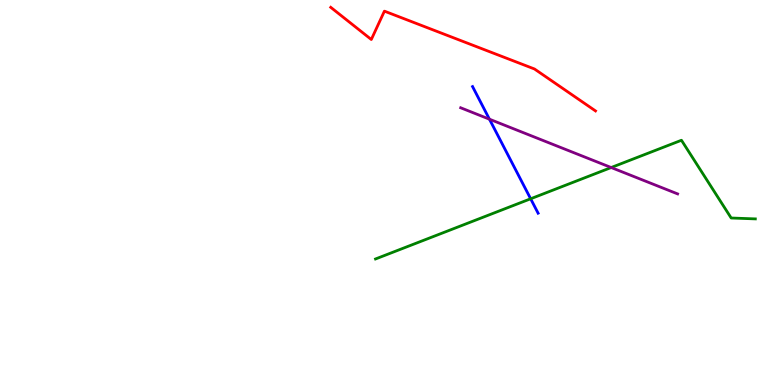[{'lines': ['blue', 'red'], 'intersections': []}, {'lines': ['green', 'red'], 'intersections': []}, {'lines': ['purple', 'red'], 'intersections': []}, {'lines': ['blue', 'green'], 'intersections': [{'x': 6.85, 'y': 4.84}]}, {'lines': ['blue', 'purple'], 'intersections': [{'x': 6.32, 'y': 6.9}]}, {'lines': ['green', 'purple'], 'intersections': [{'x': 7.89, 'y': 5.65}]}]